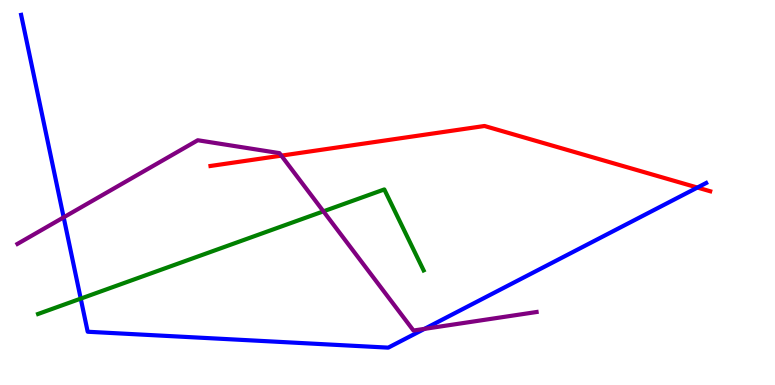[{'lines': ['blue', 'red'], 'intersections': [{'x': 9.0, 'y': 5.13}]}, {'lines': ['green', 'red'], 'intersections': []}, {'lines': ['purple', 'red'], 'intersections': [{'x': 3.63, 'y': 5.96}]}, {'lines': ['blue', 'green'], 'intersections': [{'x': 1.04, 'y': 2.24}]}, {'lines': ['blue', 'purple'], 'intersections': [{'x': 0.821, 'y': 4.35}, {'x': 5.48, 'y': 1.46}]}, {'lines': ['green', 'purple'], 'intersections': [{'x': 4.17, 'y': 4.51}]}]